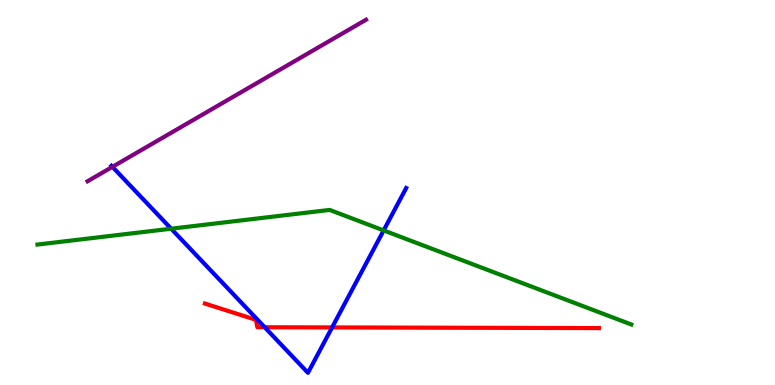[{'lines': ['blue', 'red'], 'intersections': [{'x': 3.42, 'y': 1.5}, {'x': 4.29, 'y': 1.5}]}, {'lines': ['green', 'red'], 'intersections': []}, {'lines': ['purple', 'red'], 'intersections': []}, {'lines': ['blue', 'green'], 'intersections': [{'x': 2.21, 'y': 4.06}, {'x': 4.95, 'y': 4.01}]}, {'lines': ['blue', 'purple'], 'intersections': [{'x': 1.45, 'y': 5.67}]}, {'lines': ['green', 'purple'], 'intersections': []}]